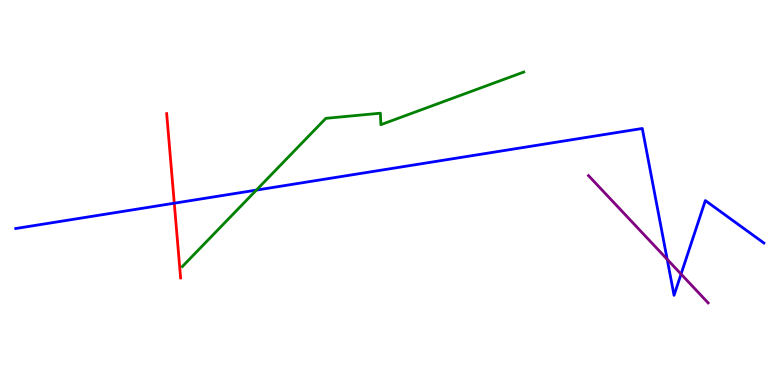[{'lines': ['blue', 'red'], 'intersections': [{'x': 2.25, 'y': 4.72}]}, {'lines': ['green', 'red'], 'intersections': []}, {'lines': ['purple', 'red'], 'intersections': []}, {'lines': ['blue', 'green'], 'intersections': [{'x': 3.31, 'y': 5.06}]}, {'lines': ['blue', 'purple'], 'intersections': [{'x': 8.61, 'y': 3.26}, {'x': 8.79, 'y': 2.88}]}, {'lines': ['green', 'purple'], 'intersections': []}]